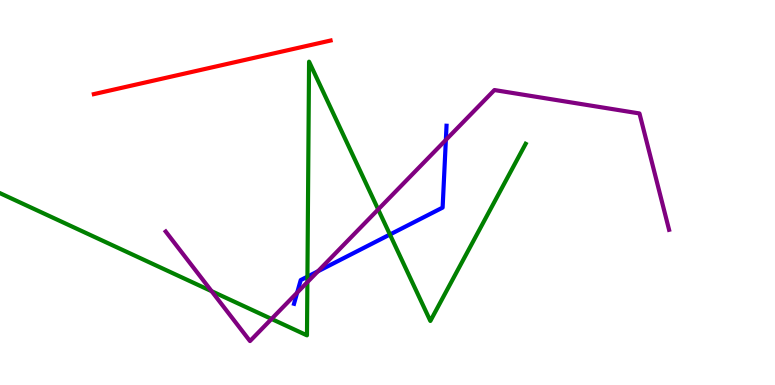[{'lines': ['blue', 'red'], 'intersections': []}, {'lines': ['green', 'red'], 'intersections': []}, {'lines': ['purple', 'red'], 'intersections': []}, {'lines': ['blue', 'green'], 'intersections': [{'x': 3.97, 'y': 2.81}, {'x': 5.03, 'y': 3.91}]}, {'lines': ['blue', 'purple'], 'intersections': [{'x': 3.83, 'y': 2.4}, {'x': 4.1, 'y': 2.95}, {'x': 5.75, 'y': 6.37}]}, {'lines': ['green', 'purple'], 'intersections': [{'x': 2.73, 'y': 2.44}, {'x': 3.5, 'y': 1.72}, {'x': 3.97, 'y': 2.67}, {'x': 4.88, 'y': 4.56}]}]